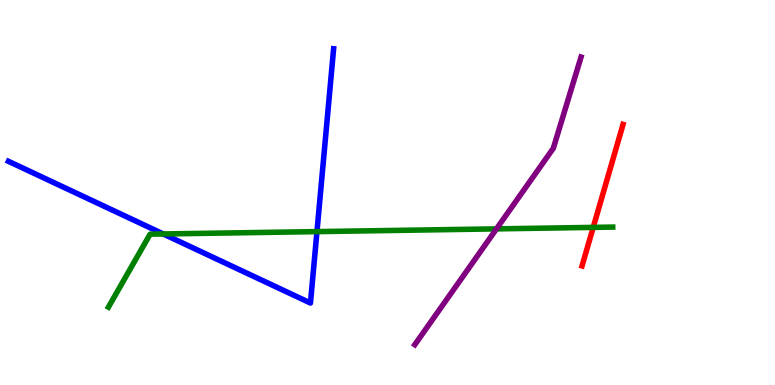[{'lines': ['blue', 'red'], 'intersections': []}, {'lines': ['green', 'red'], 'intersections': [{'x': 7.65, 'y': 4.09}]}, {'lines': ['purple', 'red'], 'intersections': []}, {'lines': ['blue', 'green'], 'intersections': [{'x': 2.11, 'y': 3.92}, {'x': 4.09, 'y': 3.98}]}, {'lines': ['blue', 'purple'], 'intersections': []}, {'lines': ['green', 'purple'], 'intersections': [{'x': 6.41, 'y': 4.06}]}]